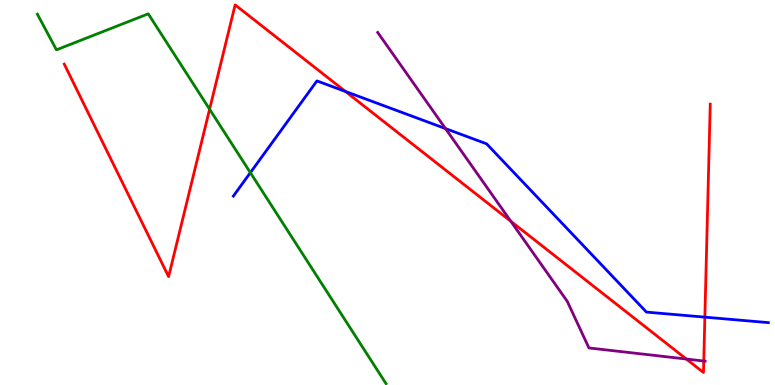[{'lines': ['blue', 'red'], 'intersections': [{'x': 4.46, 'y': 7.62}, {'x': 9.1, 'y': 1.76}]}, {'lines': ['green', 'red'], 'intersections': [{'x': 2.7, 'y': 7.16}]}, {'lines': ['purple', 'red'], 'intersections': [{'x': 6.59, 'y': 4.25}, {'x': 8.86, 'y': 0.674}, {'x': 9.08, 'y': 0.623}]}, {'lines': ['blue', 'green'], 'intersections': [{'x': 3.23, 'y': 5.52}]}, {'lines': ['blue', 'purple'], 'intersections': [{'x': 5.75, 'y': 6.66}]}, {'lines': ['green', 'purple'], 'intersections': []}]